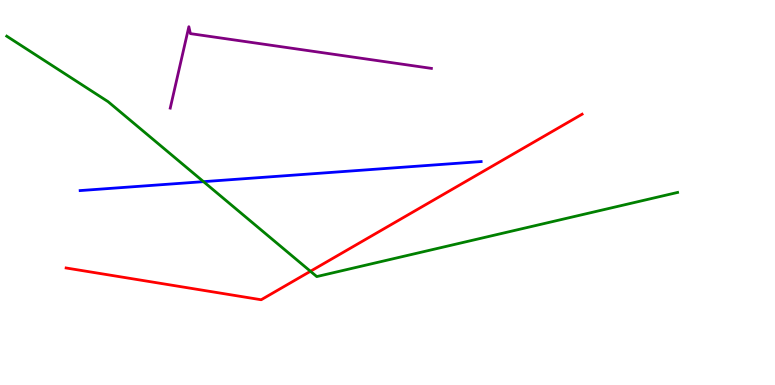[{'lines': ['blue', 'red'], 'intersections': []}, {'lines': ['green', 'red'], 'intersections': [{'x': 4.01, 'y': 2.95}]}, {'lines': ['purple', 'red'], 'intersections': []}, {'lines': ['blue', 'green'], 'intersections': [{'x': 2.63, 'y': 5.28}]}, {'lines': ['blue', 'purple'], 'intersections': []}, {'lines': ['green', 'purple'], 'intersections': []}]